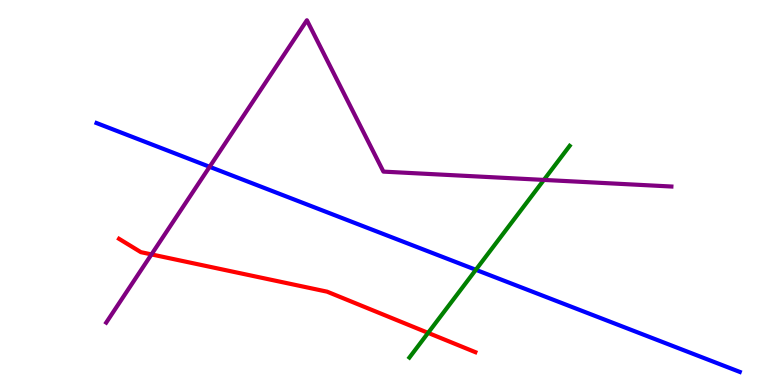[{'lines': ['blue', 'red'], 'intersections': []}, {'lines': ['green', 'red'], 'intersections': [{'x': 5.52, 'y': 1.35}]}, {'lines': ['purple', 'red'], 'intersections': [{'x': 1.95, 'y': 3.39}]}, {'lines': ['blue', 'green'], 'intersections': [{'x': 6.14, 'y': 2.99}]}, {'lines': ['blue', 'purple'], 'intersections': [{'x': 2.7, 'y': 5.67}]}, {'lines': ['green', 'purple'], 'intersections': [{'x': 7.02, 'y': 5.33}]}]